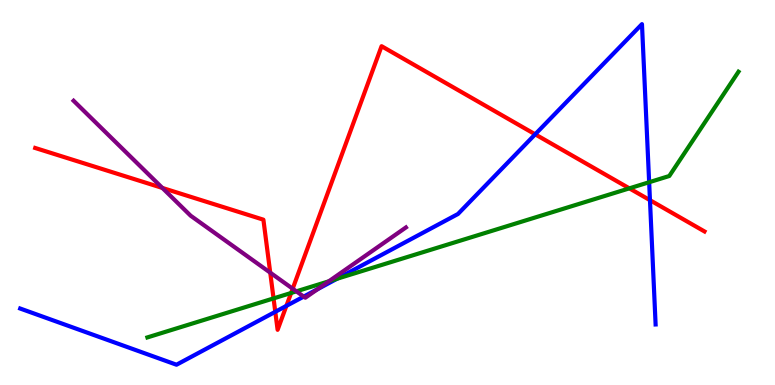[{'lines': ['blue', 'red'], 'intersections': [{'x': 3.55, 'y': 1.9}, {'x': 3.7, 'y': 2.06}, {'x': 6.91, 'y': 6.51}, {'x': 8.39, 'y': 4.8}]}, {'lines': ['green', 'red'], 'intersections': [{'x': 3.53, 'y': 2.25}, {'x': 3.76, 'y': 2.39}, {'x': 8.12, 'y': 5.11}]}, {'lines': ['purple', 'red'], 'intersections': [{'x': 2.1, 'y': 5.12}, {'x': 3.49, 'y': 2.92}, {'x': 3.78, 'y': 2.5}]}, {'lines': ['blue', 'green'], 'intersections': [{'x': 4.35, 'y': 2.76}, {'x': 8.38, 'y': 5.27}]}, {'lines': ['blue', 'purple'], 'intersections': [{'x': 3.92, 'y': 2.3}, {'x': 4.1, 'y': 2.49}]}, {'lines': ['green', 'purple'], 'intersections': [{'x': 3.82, 'y': 2.43}, {'x': 4.24, 'y': 2.69}]}]